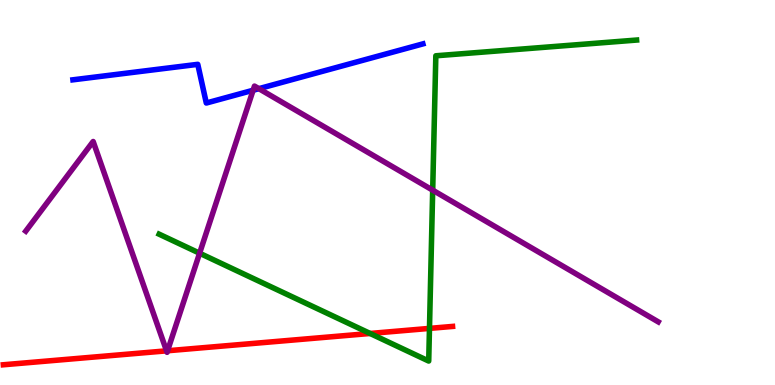[{'lines': ['blue', 'red'], 'intersections': []}, {'lines': ['green', 'red'], 'intersections': [{'x': 4.78, 'y': 1.34}, {'x': 5.54, 'y': 1.47}]}, {'lines': ['purple', 'red'], 'intersections': [{'x': 2.15, 'y': 0.887}, {'x': 2.16, 'y': 0.89}]}, {'lines': ['blue', 'green'], 'intersections': []}, {'lines': ['blue', 'purple'], 'intersections': [{'x': 3.27, 'y': 7.66}, {'x': 3.34, 'y': 7.7}]}, {'lines': ['green', 'purple'], 'intersections': [{'x': 2.58, 'y': 3.42}, {'x': 5.58, 'y': 5.06}]}]